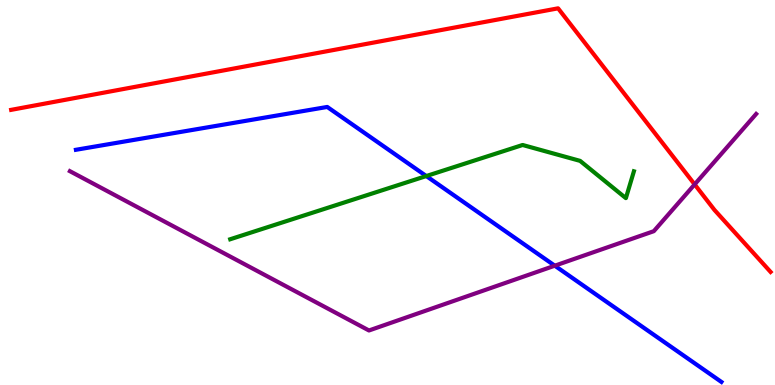[{'lines': ['blue', 'red'], 'intersections': []}, {'lines': ['green', 'red'], 'intersections': []}, {'lines': ['purple', 'red'], 'intersections': [{'x': 8.96, 'y': 5.21}]}, {'lines': ['blue', 'green'], 'intersections': [{'x': 5.5, 'y': 5.43}]}, {'lines': ['blue', 'purple'], 'intersections': [{'x': 7.16, 'y': 3.1}]}, {'lines': ['green', 'purple'], 'intersections': []}]